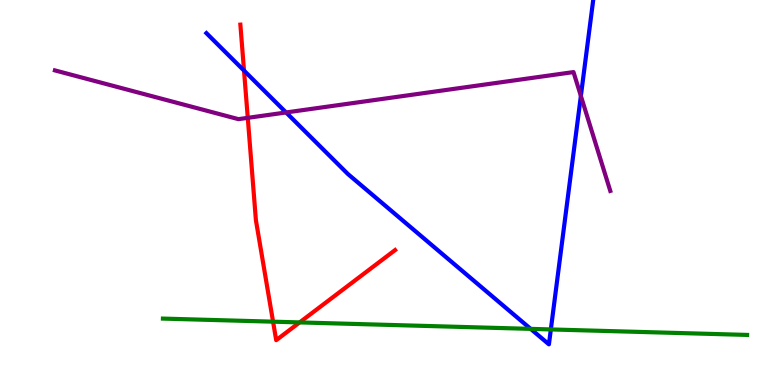[{'lines': ['blue', 'red'], 'intersections': [{'x': 3.15, 'y': 8.17}]}, {'lines': ['green', 'red'], 'intersections': [{'x': 3.52, 'y': 1.64}, {'x': 3.87, 'y': 1.63}]}, {'lines': ['purple', 'red'], 'intersections': [{'x': 3.2, 'y': 6.94}]}, {'lines': ['blue', 'green'], 'intersections': [{'x': 6.85, 'y': 1.46}, {'x': 7.11, 'y': 1.44}]}, {'lines': ['blue', 'purple'], 'intersections': [{'x': 3.69, 'y': 7.08}, {'x': 7.5, 'y': 7.51}]}, {'lines': ['green', 'purple'], 'intersections': []}]